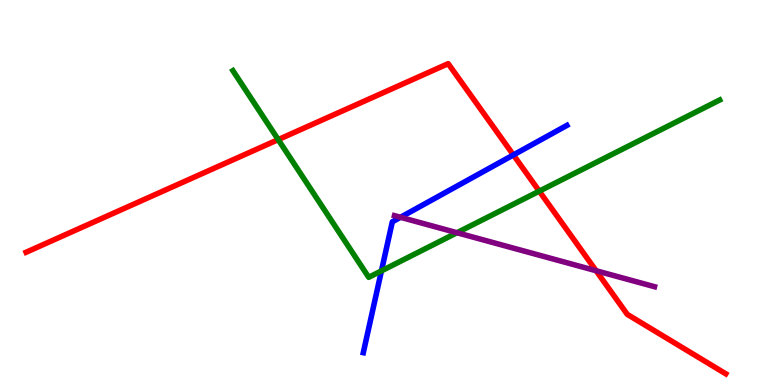[{'lines': ['blue', 'red'], 'intersections': [{'x': 6.62, 'y': 5.98}]}, {'lines': ['green', 'red'], 'intersections': [{'x': 3.59, 'y': 6.37}, {'x': 6.96, 'y': 5.03}]}, {'lines': ['purple', 'red'], 'intersections': [{'x': 7.69, 'y': 2.97}]}, {'lines': ['blue', 'green'], 'intersections': [{'x': 4.92, 'y': 2.96}]}, {'lines': ['blue', 'purple'], 'intersections': [{'x': 5.17, 'y': 4.36}]}, {'lines': ['green', 'purple'], 'intersections': [{'x': 5.9, 'y': 3.96}]}]